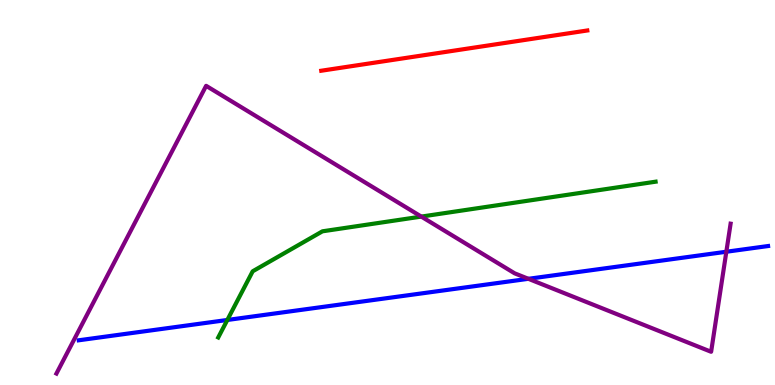[{'lines': ['blue', 'red'], 'intersections': []}, {'lines': ['green', 'red'], 'intersections': []}, {'lines': ['purple', 'red'], 'intersections': []}, {'lines': ['blue', 'green'], 'intersections': [{'x': 2.93, 'y': 1.69}]}, {'lines': ['blue', 'purple'], 'intersections': [{'x': 6.82, 'y': 2.76}, {'x': 9.37, 'y': 3.46}]}, {'lines': ['green', 'purple'], 'intersections': [{'x': 5.44, 'y': 4.37}]}]